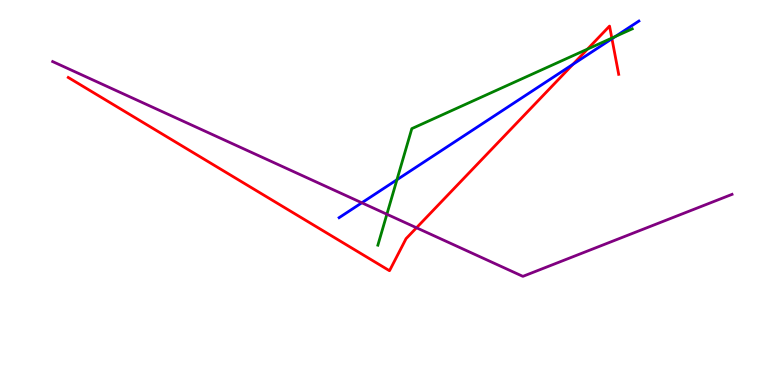[{'lines': ['blue', 'red'], 'intersections': [{'x': 7.39, 'y': 8.33}, {'x': 7.9, 'y': 8.99}]}, {'lines': ['green', 'red'], 'intersections': [{'x': 7.58, 'y': 8.72}, {'x': 7.89, 'y': 9.01}]}, {'lines': ['purple', 'red'], 'intersections': [{'x': 5.37, 'y': 4.08}]}, {'lines': ['blue', 'green'], 'intersections': [{'x': 5.12, 'y': 5.33}, {'x': 7.94, 'y': 9.05}]}, {'lines': ['blue', 'purple'], 'intersections': [{'x': 4.67, 'y': 4.73}]}, {'lines': ['green', 'purple'], 'intersections': [{'x': 4.99, 'y': 4.44}]}]